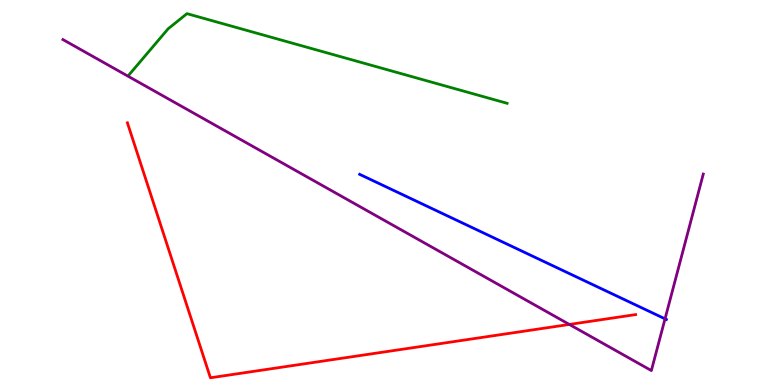[{'lines': ['blue', 'red'], 'intersections': []}, {'lines': ['green', 'red'], 'intersections': []}, {'lines': ['purple', 'red'], 'intersections': [{'x': 7.35, 'y': 1.57}]}, {'lines': ['blue', 'green'], 'intersections': []}, {'lines': ['blue', 'purple'], 'intersections': [{'x': 8.58, 'y': 1.72}]}, {'lines': ['green', 'purple'], 'intersections': []}]